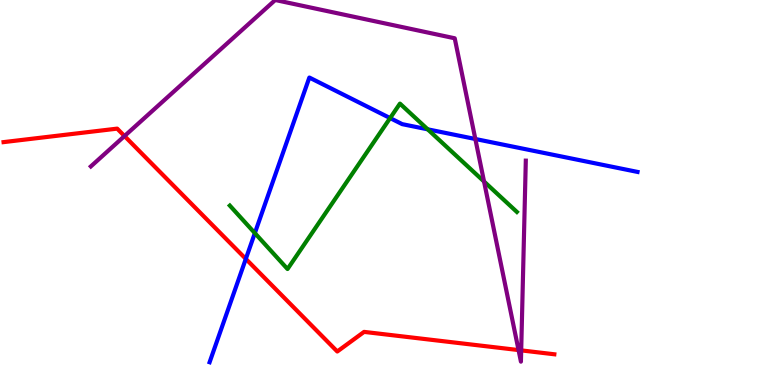[{'lines': ['blue', 'red'], 'intersections': [{'x': 3.17, 'y': 3.28}]}, {'lines': ['green', 'red'], 'intersections': []}, {'lines': ['purple', 'red'], 'intersections': [{'x': 1.61, 'y': 6.47}, {'x': 6.69, 'y': 0.907}, {'x': 6.73, 'y': 0.899}]}, {'lines': ['blue', 'green'], 'intersections': [{'x': 3.29, 'y': 3.95}, {'x': 5.03, 'y': 6.93}, {'x': 5.52, 'y': 6.64}]}, {'lines': ['blue', 'purple'], 'intersections': [{'x': 6.13, 'y': 6.39}]}, {'lines': ['green', 'purple'], 'intersections': [{'x': 6.25, 'y': 5.29}]}]